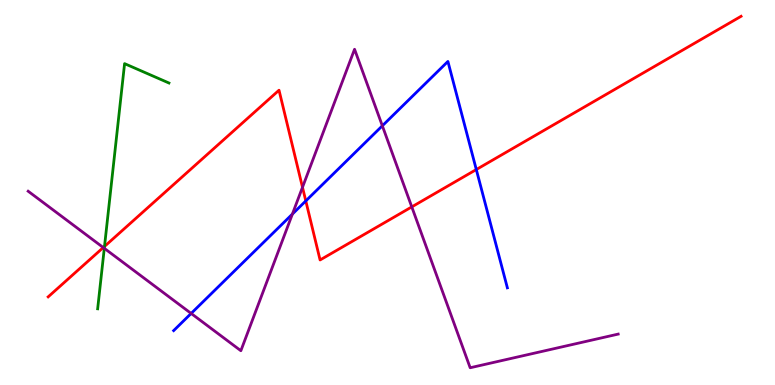[{'lines': ['blue', 'red'], 'intersections': [{'x': 3.95, 'y': 4.78}, {'x': 6.15, 'y': 5.6}]}, {'lines': ['green', 'red'], 'intersections': [{'x': 1.35, 'y': 3.6}]}, {'lines': ['purple', 'red'], 'intersections': [{'x': 1.33, 'y': 3.57}, {'x': 3.9, 'y': 5.14}, {'x': 5.31, 'y': 4.63}]}, {'lines': ['blue', 'green'], 'intersections': []}, {'lines': ['blue', 'purple'], 'intersections': [{'x': 2.47, 'y': 1.86}, {'x': 3.77, 'y': 4.44}, {'x': 4.93, 'y': 6.73}]}, {'lines': ['green', 'purple'], 'intersections': [{'x': 1.35, 'y': 3.55}]}]